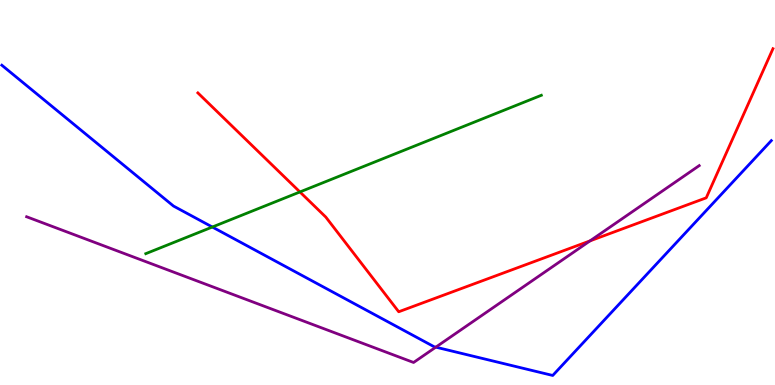[{'lines': ['blue', 'red'], 'intersections': []}, {'lines': ['green', 'red'], 'intersections': [{'x': 3.87, 'y': 5.01}]}, {'lines': ['purple', 'red'], 'intersections': [{'x': 7.61, 'y': 3.74}]}, {'lines': ['blue', 'green'], 'intersections': [{'x': 2.74, 'y': 4.1}]}, {'lines': ['blue', 'purple'], 'intersections': [{'x': 5.62, 'y': 0.983}]}, {'lines': ['green', 'purple'], 'intersections': []}]